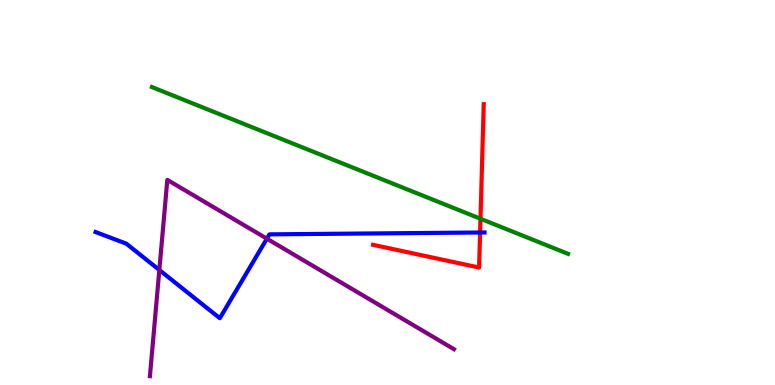[{'lines': ['blue', 'red'], 'intersections': [{'x': 6.19, 'y': 3.96}]}, {'lines': ['green', 'red'], 'intersections': [{'x': 6.2, 'y': 4.32}]}, {'lines': ['purple', 'red'], 'intersections': []}, {'lines': ['blue', 'green'], 'intersections': []}, {'lines': ['blue', 'purple'], 'intersections': [{'x': 2.06, 'y': 2.99}, {'x': 3.44, 'y': 3.8}]}, {'lines': ['green', 'purple'], 'intersections': []}]